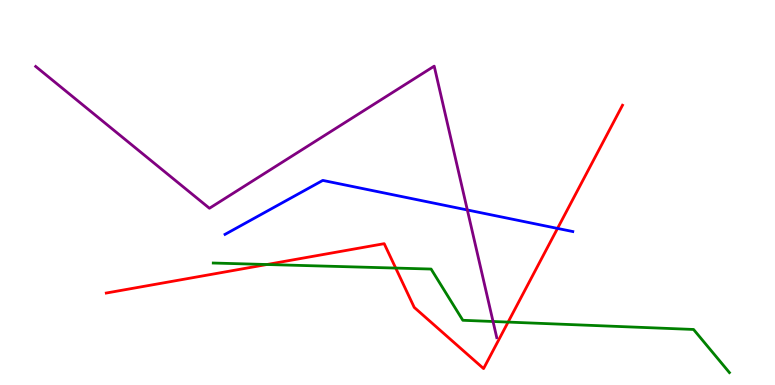[{'lines': ['blue', 'red'], 'intersections': [{'x': 7.19, 'y': 4.07}]}, {'lines': ['green', 'red'], 'intersections': [{'x': 3.44, 'y': 3.13}, {'x': 5.11, 'y': 3.04}, {'x': 6.56, 'y': 1.63}]}, {'lines': ['purple', 'red'], 'intersections': []}, {'lines': ['blue', 'green'], 'intersections': []}, {'lines': ['blue', 'purple'], 'intersections': [{'x': 6.03, 'y': 4.55}]}, {'lines': ['green', 'purple'], 'intersections': [{'x': 6.36, 'y': 1.65}]}]